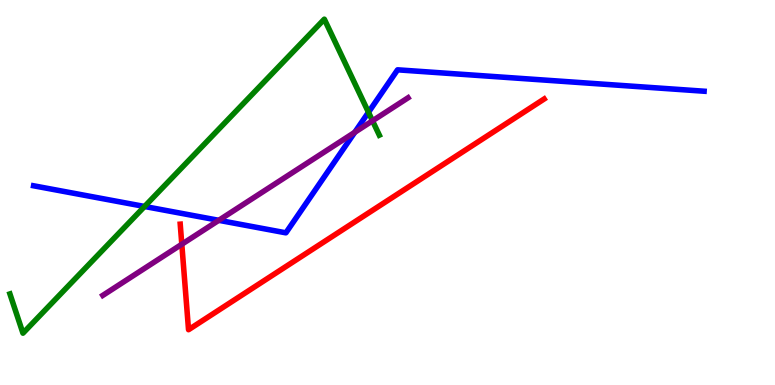[{'lines': ['blue', 'red'], 'intersections': []}, {'lines': ['green', 'red'], 'intersections': []}, {'lines': ['purple', 'red'], 'intersections': [{'x': 2.35, 'y': 3.66}]}, {'lines': ['blue', 'green'], 'intersections': [{'x': 1.87, 'y': 4.64}, {'x': 4.75, 'y': 7.08}]}, {'lines': ['blue', 'purple'], 'intersections': [{'x': 2.82, 'y': 4.28}, {'x': 4.58, 'y': 6.56}]}, {'lines': ['green', 'purple'], 'intersections': [{'x': 4.81, 'y': 6.86}]}]